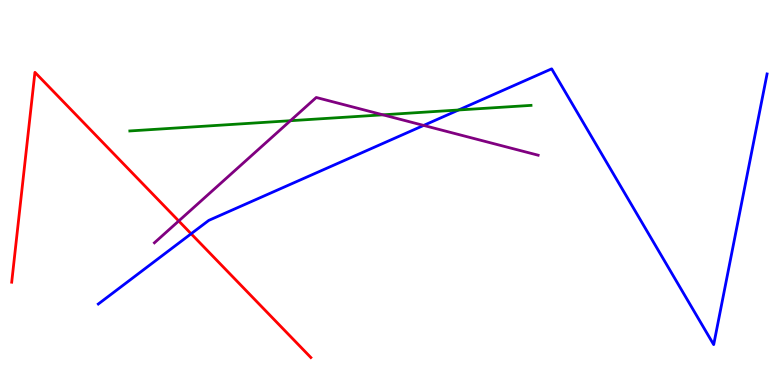[{'lines': ['blue', 'red'], 'intersections': [{'x': 2.47, 'y': 3.93}]}, {'lines': ['green', 'red'], 'intersections': []}, {'lines': ['purple', 'red'], 'intersections': [{'x': 2.31, 'y': 4.26}]}, {'lines': ['blue', 'green'], 'intersections': [{'x': 5.92, 'y': 7.14}]}, {'lines': ['blue', 'purple'], 'intersections': [{'x': 5.47, 'y': 6.74}]}, {'lines': ['green', 'purple'], 'intersections': [{'x': 3.75, 'y': 6.86}, {'x': 4.94, 'y': 7.02}]}]